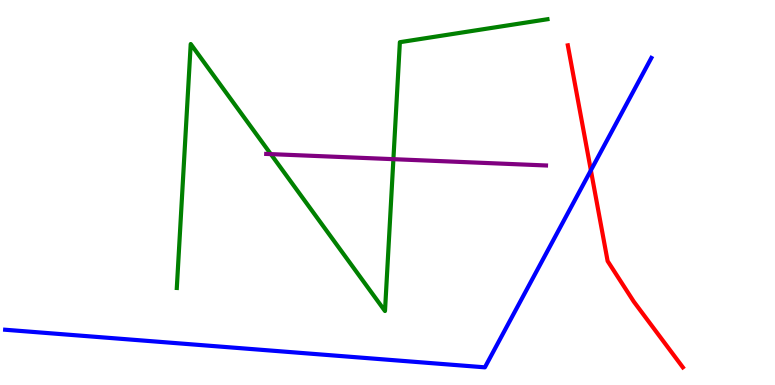[{'lines': ['blue', 'red'], 'intersections': [{'x': 7.62, 'y': 5.58}]}, {'lines': ['green', 'red'], 'intersections': []}, {'lines': ['purple', 'red'], 'intersections': []}, {'lines': ['blue', 'green'], 'intersections': []}, {'lines': ['blue', 'purple'], 'intersections': []}, {'lines': ['green', 'purple'], 'intersections': [{'x': 3.49, 'y': 6.0}, {'x': 5.08, 'y': 5.87}]}]